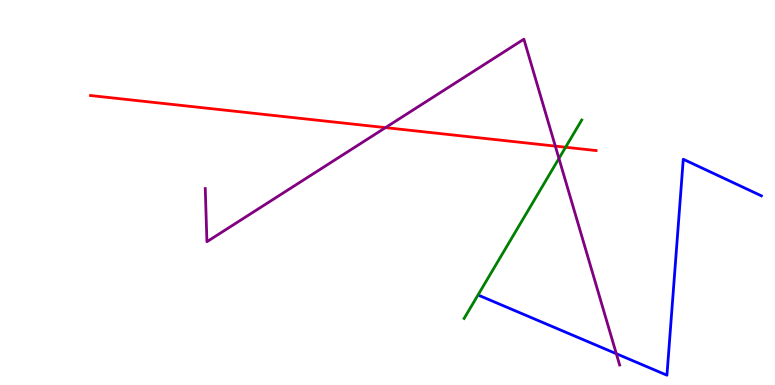[{'lines': ['blue', 'red'], 'intersections': []}, {'lines': ['green', 'red'], 'intersections': [{'x': 7.3, 'y': 6.18}]}, {'lines': ['purple', 'red'], 'intersections': [{'x': 4.97, 'y': 6.68}, {'x': 7.17, 'y': 6.2}]}, {'lines': ['blue', 'green'], 'intersections': []}, {'lines': ['blue', 'purple'], 'intersections': [{'x': 7.95, 'y': 0.813}]}, {'lines': ['green', 'purple'], 'intersections': [{'x': 7.21, 'y': 5.88}]}]